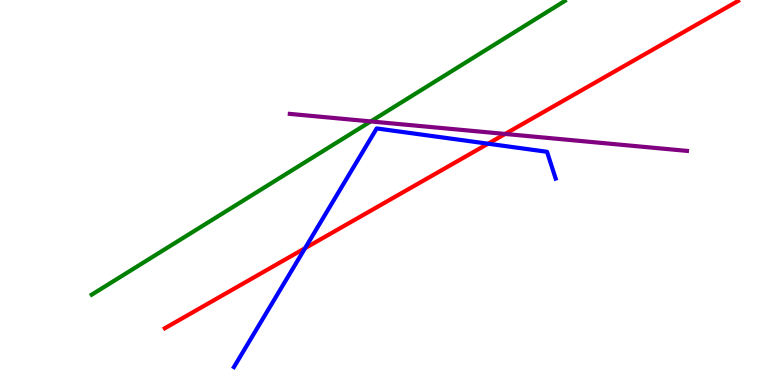[{'lines': ['blue', 'red'], 'intersections': [{'x': 3.94, 'y': 3.55}, {'x': 6.3, 'y': 6.27}]}, {'lines': ['green', 'red'], 'intersections': []}, {'lines': ['purple', 'red'], 'intersections': [{'x': 6.52, 'y': 6.52}]}, {'lines': ['blue', 'green'], 'intersections': []}, {'lines': ['blue', 'purple'], 'intersections': []}, {'lines': ['green', 'purple'], 'intersections': [{'x': 4.78, 'y': 6.85}]}]